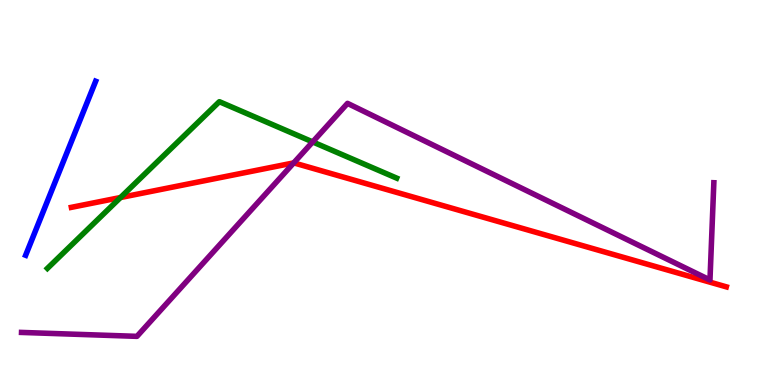[{'lines': ['blue', 'red'], 'intersections': []}, {'lines': ['green', 'red'], 'intersections': [{'x': 1.55, 'y': 4.87}]}, {'lines': ['purple', 'red'], 'intersections': [{'x': 3.79, 'y': 5.77}]}, {'lines': ['blue', 'green'], 'intersections': []}, {'lines': ['blue', 'purple'], 'intersections': []}, {'lines': ['green', 'purple'], 'intersections': [{'x': 4.03, 'y': 6.31}]}]